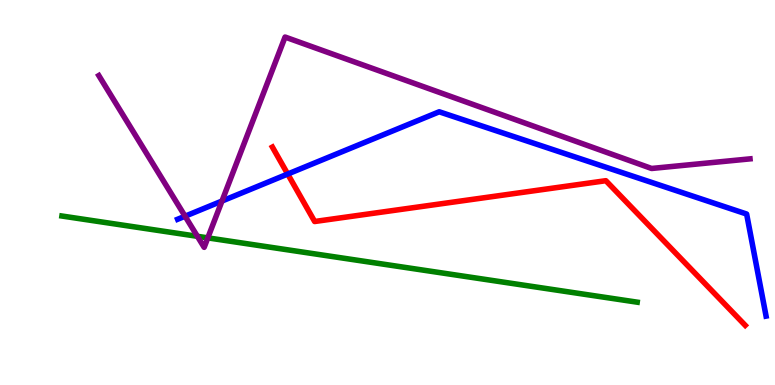[{'lines': ['blue', 'red'], 'intersections': [{'x': 3.71, 'y': 5.48}]}, {'lines': ['green', 'red'], 'intersections': []}, {'lines': ['purple', 'red'], 'intersections': []}, {'lines': ['blue', 'green'], 'intersections': []}, {'lines': ['blue', 'purple'], 'intersections': [{'x': 2.39, 'y': 4.38}, {'x': 2.86, 'y': 4.78}]}, {'lines': ['green', 'purple'], 'intersections': [{'x': 2.55, 'y': 3.86}, {'x': 2.68, 'y': 3.82}]}]